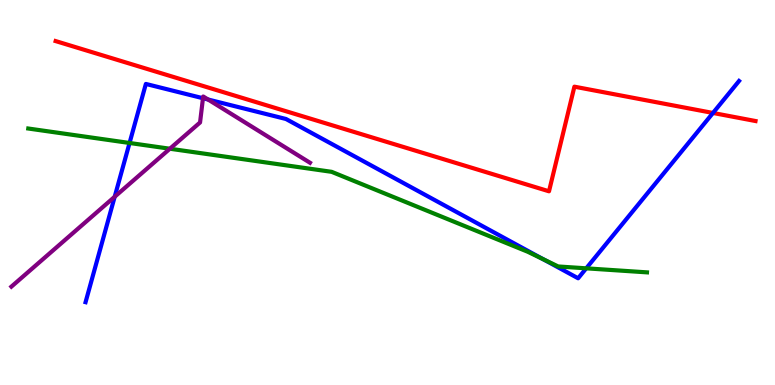[{'lines': ['blue', 'red'], 'intersections': [{'x': 9.2, 'y': 7.07}]}, {'lines': ['green', 'red'], 'intersections': []}, {'lines': ['purple', 'red'], 'intersections': []}, {'lines': ['blue', 'green'], 'intersections': [{'x': 1.67, 'y': 6.29}, {'x': 7.01, 'y': 3.27}, {'x': 7.56, 'y': 3.03}]}, {'lines': ['blue', 'purple'], 'intersections': [{'x': 1.48, 'y': 4.89}, {'x': 2.62, 'y': 7.45}, {'x': 2.68, 'y': 7.42}]}, {'lines': ['green', 'purple'], 'intersections': [{'x': 2.19, 'y': 6.14}]}]